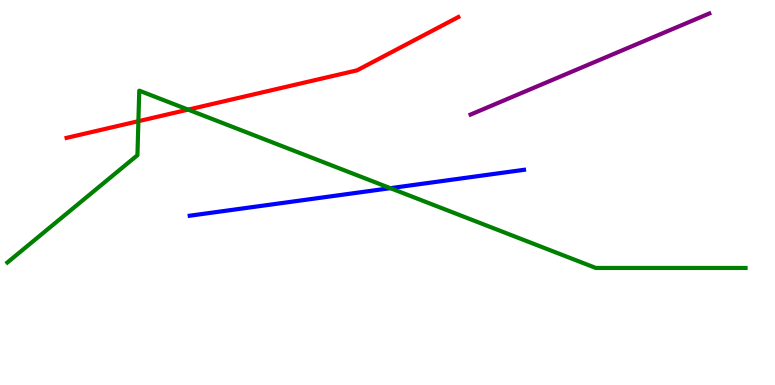[{'lines': ['blue', 'red'], 'intersections': []}, {'lines': ['green', 'red'], 'intersections': [{'x': 1.79, 'y': 6.85}, {'x': 2.43, 'y': 7.15}]}, {'lines': ['purple', 'red'], 'intersections': []}, {'lines': ['blue', 'green'], 'intersections': [{'x': 5.04, 'y': 5.11}]}, {'lines': ['blue', 'purple'], 'intersections': []}, {'lines': ['green', 'purple'], 'intersections': []}]